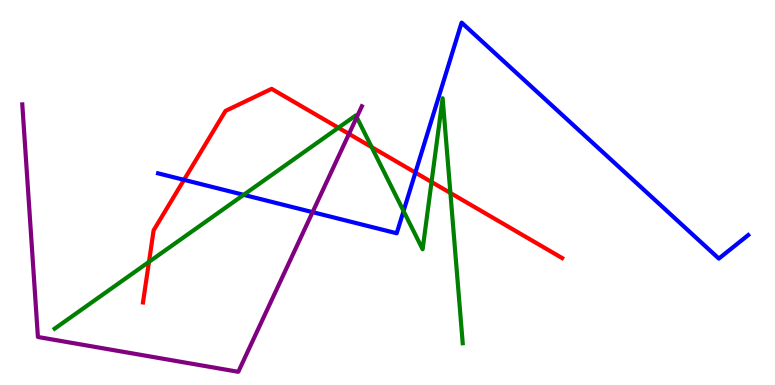[{'lines': ['blue', 'red'], 'intersections': [{'x': 2.37, 'y': 5.33}, {'x': 5.36, 'y': 5.52}]}, {'lines': ['green', 'red'], 'intersections': [{'x': 1.92, 'y': 3.2}, {'x': 4.37, 'y': 6.68}, {'x': 4.8, 'y': 6.18}, {'x': 5.57, 'y': 5.27}, {'x': 5.81, 'y': 4.99}]}, {'lines': ['purple', 'red'], 'intersections': [{'x': 4.5, 'y': 6.52}]}, {'lines': ['blue', 'green'], 'intersections': [{'x': 3.14, 'y': 4.94}, {'x': 5.21, 'y': 4.52}]}, {'lines': ['blue', 'purple'], 'intersections': [{'x': 4.03, 'y': 4.49}]}, {'lines': ['green', 'purple'], 'intersections': [{'x': 4.6, 'y': 6.96}]}]